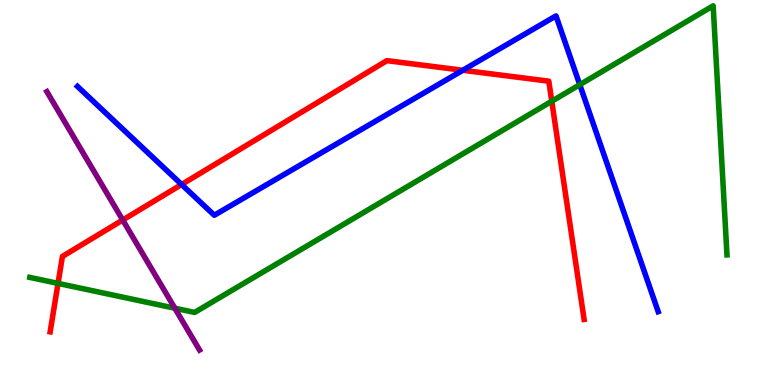[{'lines': ['blue', 'red'], 'intersections': [{'x': 2.34, 'y': 5.21}, {'x': 5.97, 'y': 8.17}]}, {'lines': ['green', 'red'], 'intersections': [{'x': 0.749, 'y': 2.64}, {'x': 7.12, 'y': 7.37}]}, {'lines': ['purple', 'red'], 'intersections': [{'x': 1.58, 'y': 4.29}]}, {'lines': ['blue', 'green'], 'intersections': [{'x': 7.48, 'y': 7.8}]}, {'lines': ['blue', 'purple'], 'intersections': []}, {'lines': ['green', 'purple'], 'intersections': [{'x': 2.26, 'y': 1.99}]}]